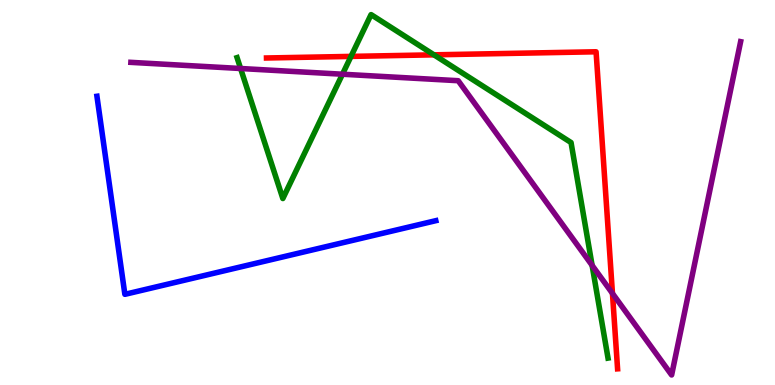[{'lines': ['blue', 'red'], 'intersections': []}, {'lines': ['green', 'red'], 'intersections': [{'x': 4.53, 'y': 8.54}, {'x': 5.6, 'y': 8.58}]}, {'lines': ['purple', 'red'], 'intersections': [{'x': 7.9, 'y': 2.38}]}, {'lines': ['blue', 'green'], 'intersections': []}, {'lines': ['blue', 'purple'], 'intersections': []}, {'lines': ['green', 'purple'], 'intersections': [{'x': 3.1, 'y': 8.22}, {'x': 4.42, 'y': 8.07}, {'x': 7.64, 'y': 3.11}]}]